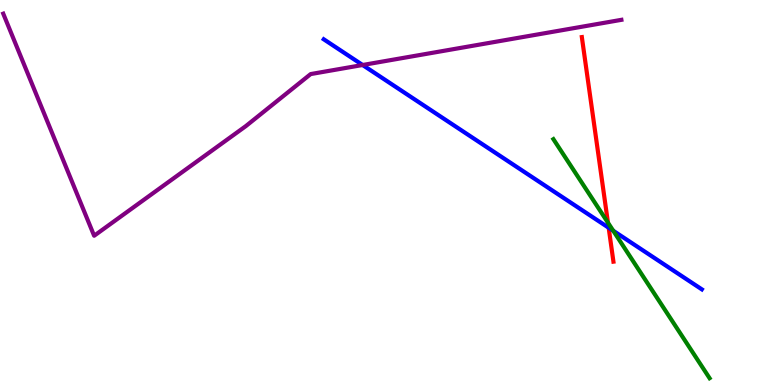[{'lines': ['blue', 'red'], 'intersections': [{'x': 7.85, 'y': 4.09}]}, {'lines': ['green', 'red'], 'intersections': [{'x': 7.84, 'y': 4.22}]}, {'lines': ['purple', 'red'], 'intersections': []}, {'lines': ['blue', 'green'], 'intersections': [{'x': 7.91, 'y': 4.01}]}, {'lines': ['blue', 'purple'], 'intersections': [{'x': 4.68, 'y': 8.31}]}, {'lines': ['green', 'purple'], 'intersections': []}]